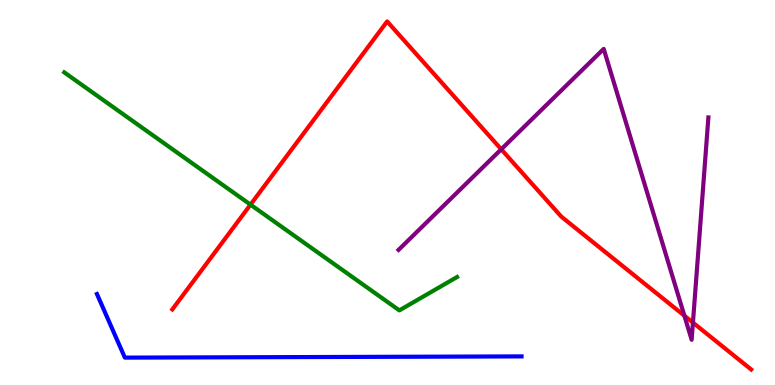[{'lines': ['blue', 'red'], 'intersections': []}, {'lines': ['green', 'red'], 'intersections': [{'x': 3.23, 'y': 4.68}]}, {'lines': ['purple', 'red'], 'intersections': [{'x': 6.47, 'y': 6.12}, {'x': 8.83, 'y': 1.8}, {'x': 8.94, 'y': 1.62}]}, {'lines': ['blue', 'green'], 'intersections': []}, {'lines': ['blue', 'purple'], 'intersections': []}, {'lines': ['green', 'purple'], 'intersections': []}]